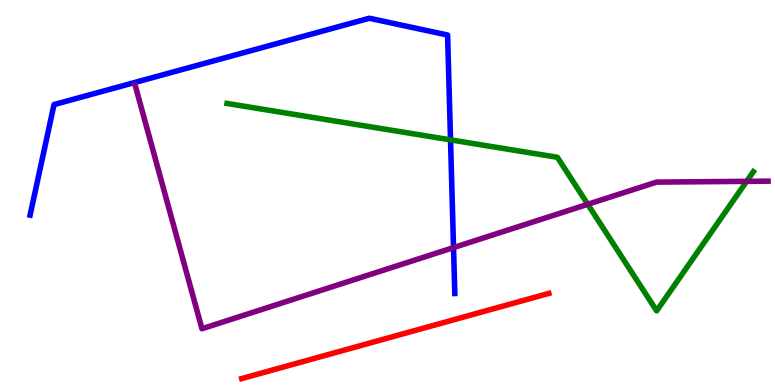[{'lines': ['blue', 'red'], 'intersections': []}, {'lines': ['green', 'red'], 'intersections': []}, {'lines': ['purple', 'red'], 'intersections': []}, {'lines': ['blue', 'green'], 'intersections': [{'x': 5.81, 'y': 6.37}]}, {'lines': ['blue', 'purple'], 'intersections': [{'x': 5.85, 'y': 3.57}]}, {'lines': ['green', 'purple'], 'intersections': [{'x': 7.58, 'y': 4.69}, {'x': 9.63, 'y': 5.29}]}]